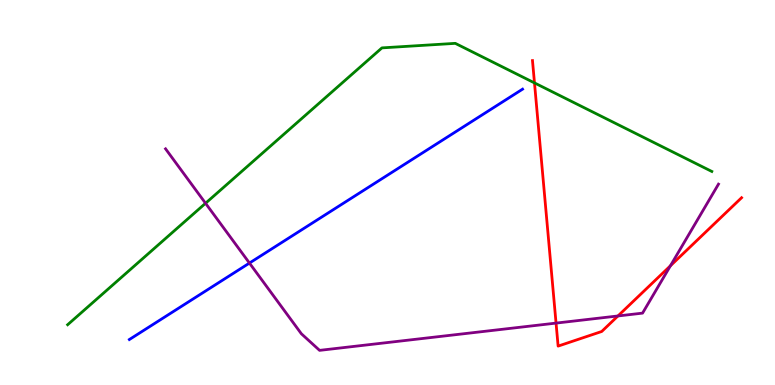[{'lines': ['blue', 'red'], 'intersections': []}, {'lines': ['green', 'red'], 'intersections': [{'x': 6.9, 'y': 7.85}]}, {'lines': ['purple', 'red'], 'intersections': [{'x': 7.17, 'y': 1.61}, {'x': 7.97, 'y': 1.79}, {'x': 8.65, 'y': 3.1}]}, {'lines': ['blue', 'green'], 'intersections': []}, {'lines': ['blue', 'purple'], 'intersections': [{'x': 3.22, 'y': 3.17}]}, {'lines': ['green', 'purple'], 'intersections': [{'x': 2.65, 'y': 4.72}]}]